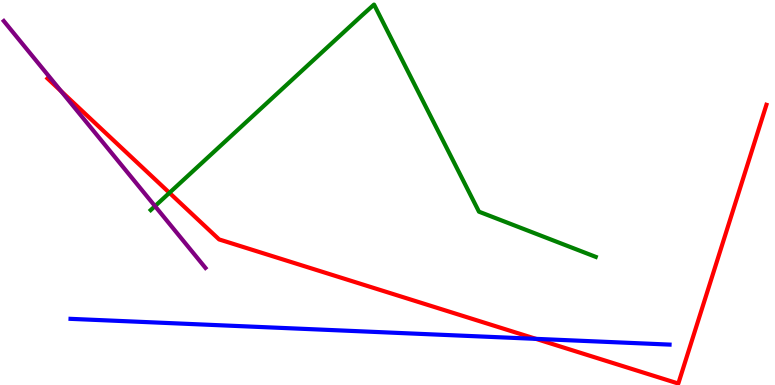[{'lines': ['blue', 'red'], 'intersections': [{'x': 6.92, 'y': 1.2}]}, {'lines': ['green', 'red'], 'intersections': [{'x': 2.19, 'y': 4.99}]}, {'lines': ['purple', 'red'], 'intersections': [{'x': 0.789, 'y': 7.63}]}, {'lines': ['blue', 'green'], 'intersections': []}, {'lines': ['blue', 'purple'], 'intersections': []}, {'lines': ['green', 'purple'], 'intersections': [{'x': 2.0, 'y': 4.65}]}]